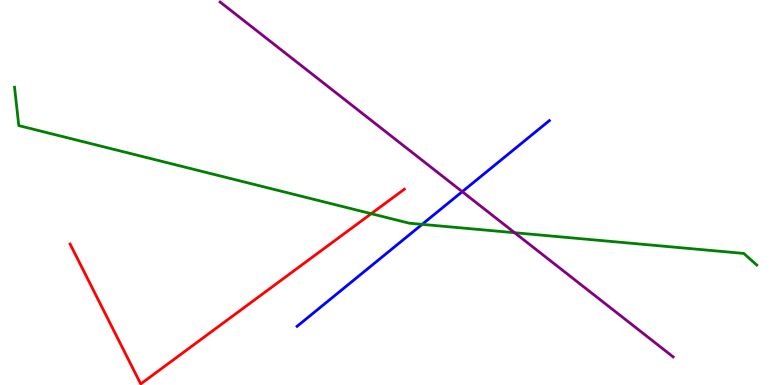[{'lines': ['blue', 'red'], 'intersections': []}, {'lines': ['green', 'red'], 'intersections': [{'x': 4.79, 'y': 4.45}]}, {'lines': ['purple', 'red'], 'intersections': []}, {'lines': ['blue', 'green'], 'intersections': [{'x': 5.45, 'y': 4.17}]}, {'lines': ['blue', 'purple'], 'intersections': [{'x': 5.96, 'y': 5.02}]}, {'lines': ['green', 'purple'], 'intersections': [{'x': 6.64, 'y': 3.96}]}]